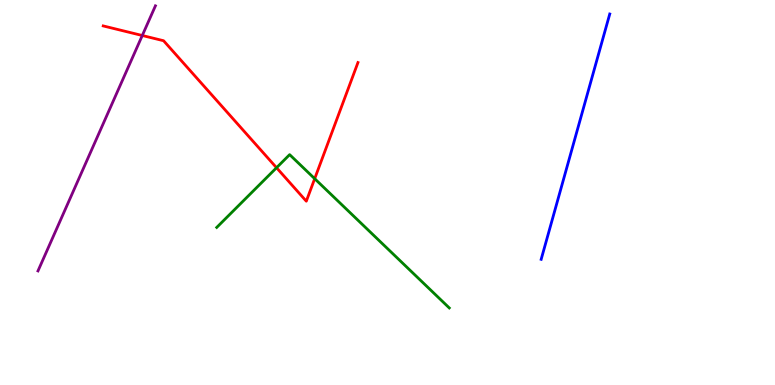[{'lines': ['blue', 'red'], 'intersections': []}, {'lines': ['green', 'red'], 'intersections': [{'x': 3.57, 'y': 5.64}, {'x': 4.06, 'y': 5.36}]}, {'lines': ['purple', 'red'], 'intersections': [{'x': 1.84, 'y': 9.08}]}, {'lines': ['blue', 'green'], 'intersections': []}, {'lines': ['blue', 'purple'], 'intersections': []}, {'lines': ['green', 'purple'], 'intersections': []}]